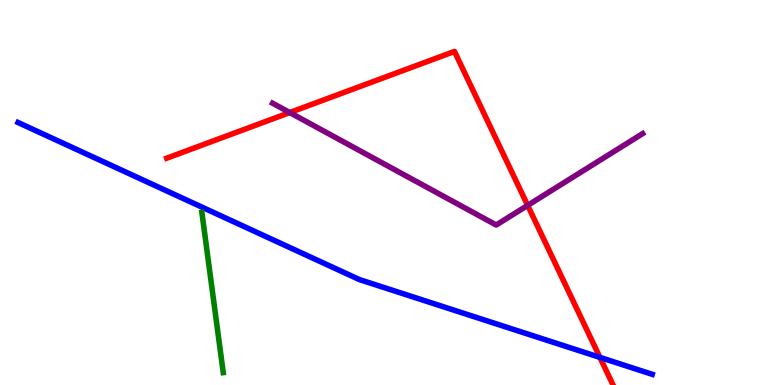[{'lines': ['blue', 'red'], 'intersections': [{'x': 7.74, 'y': 0.717}]}, {'lines': ['green', 'red'], 'intersections': []}, {'lines': ['purple', 'red'], 'intersections': [{'x': 3.74, 'y': 7.08}, {'x': 6.81, 'y': 4.67}]}, {'lines': ['blue', 'green'], 'intersections': []}, {'lines': ['blue', 'purple'], 'intersections': []}, {'lines': ['green', 'purple'], 'intersections': []}]